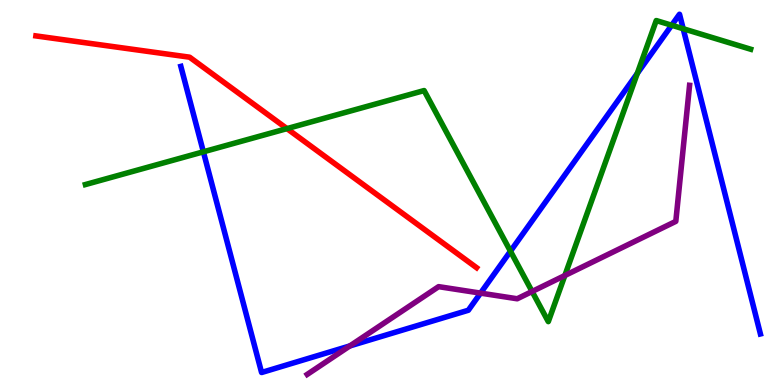[{'lines': ['blue', 'red'], 'intersections': []}, {'lines': ['green', 'red'], 'intersections': [{'x': 3.7, 'y': 6.66}]}, {'lines': ['purple', 'red'], 'intersections': []}, {'lines': ['blue', 'green'], 'intersections': [{'x': 2.62, 'y': 6.06}, {'x': 6.59, 'y': 3.47}, {'x': 8.22, 'y': 8.09}, {'x': 8.67, 'y': 9.34}, {'x': 8.82, 'y': 9.25}]}, {'lines': ['blue', 'purple'], 'intersections': [{'x': 4.51, 'y': 1.02}, {'x': 6.2, 'y': 2.39}]}, {'lines': ['green', 'purple'], 'intersections': [{'x': 6.87, 'y': 2.43}, {'x': 7.29, 'y': 2.84}]}]